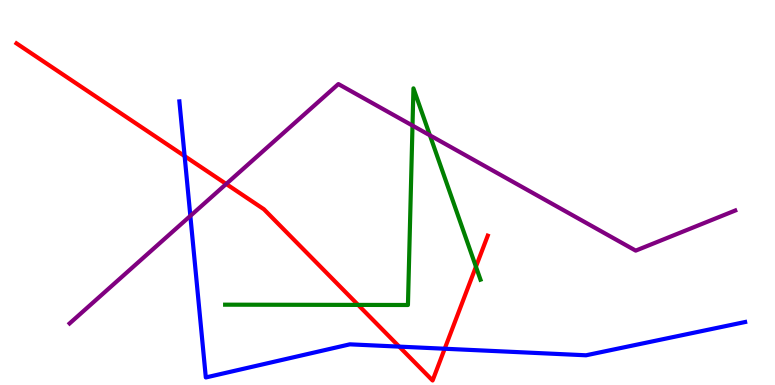[{'lines': ['blue', 'red'], 'intersections': [{'x': 2.38, 'y': 5.95}, {'x': 5.15, 'y': 0.997}, {'x': 5.74, 'y': 0.942}]}, {'lines': ['green', 'red'], 'intersections': [{'x': 4.62, 'y': 2.08}, {'x': 6.14, 'y': 3.07}]}, {'lines': ['purple', 'red'], 'intersections': [{'x': 2.92, 'y': 5.22}]}, {'lines': ['blue', 'green'], 'intersections': []}, {'lines': ['blue', 'purple'], 'intersections': [{'x': 2.46, 'y': 4.39}]}, {'lines': ['green', 'purple'], 'intersections': [{'x': 5.32, 'y': 6.74}, {'x': 5.55, 'y': 6.48}]}]